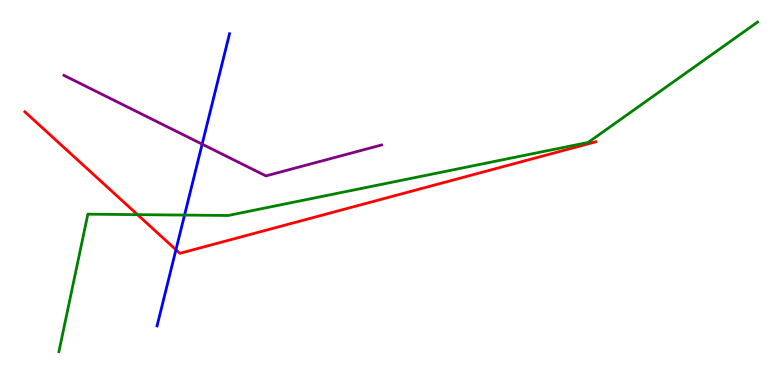[{'lines': ['blue', 'red'], 'intersections': [{'x': 2.27, 'y': 3.51}]}, {'lines': ['green', 'red'], 'intersections': [{'x': 1.77, 'y': 4.42}]}, {'lines': ['purple', 'red'], 'intersections': []}, {'lines': ['blue', 'green'], 'intersections': [{'x': 2.38, 'y': 4.41}]}, {'lines': ['blue', 'purple'], 'intersections': [{'x': 2.61, 'y': 6.26}]}, {'lines': ['green', 'purple'], 'intersections': []}]